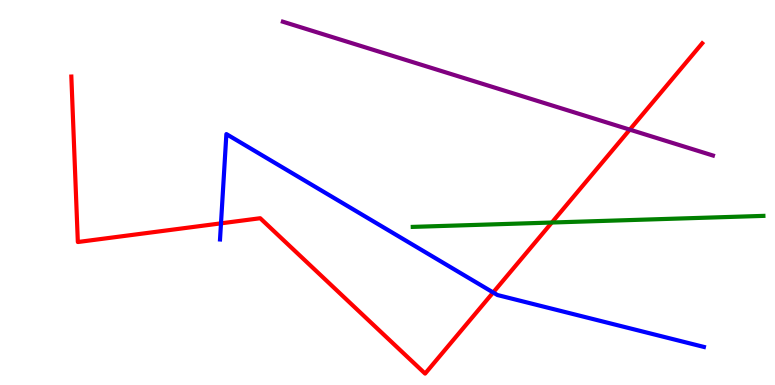[{'lines': ['blue', 'red'], 'intersections': [{'x': 2.85, 'y': 4.2}, {'x': 6.36, 'y': 2.4}]}, {'lines': ['green', 'red'], 'intersections': [{'x': 7.12, 'y': 4.22}]}, {'lines': ['purple', 'red'], 'intersections': [{'x': 8.13, 'y': 6.63}]}, {'lines': ['blue', 'green'], 'intersections': []}, {'lines': ['blue', 'purple'], 'intersections': []}, {'lines': ['green', 'purple'], 'intersections': []}]